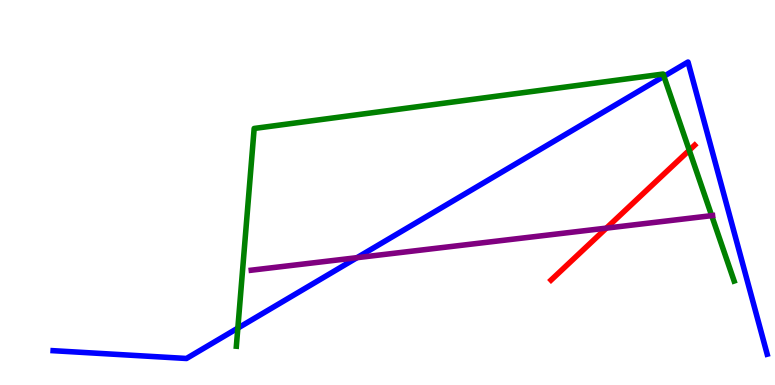[{'lines': ['blue', 'red'], 'intersections': []}, {'lines': ['green', 'red'], 'intersections': [{'x': 8.89, 'y': 6.1}]}, {'lines': ['purple', 'red'], 'intersections': [{'x': 7.82, 'y': 4.07}]}, {'lines': ['blue', 'green'], 'intersections': [{'x': 3.07, 'y': 1.48}, {'x': 8.57, 'y': 8.02}]}, {'lines': ['blue', 'purple'], 'intersections': [{'x': 4.61, 'y': 3.31}]}, {'lines': ['green', 'purple'], 'intersections': [{'x': 9.18, 'y': 4.4}]}]